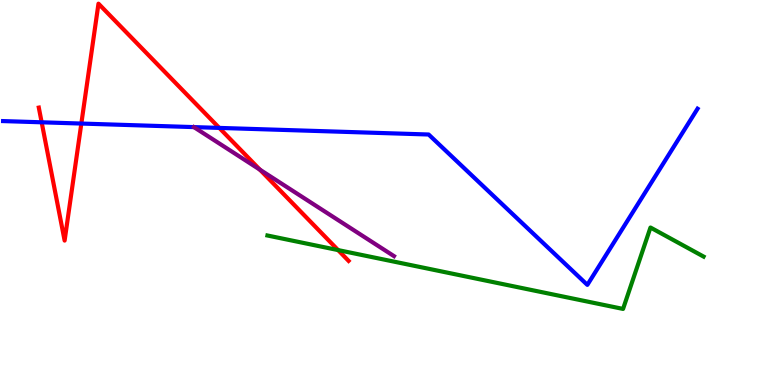[{'lines': ['blue', 'red'], 'intersections': [{'x': 0.538, 'y': 6.82}, {'x': 1.05, 'y': 6.79}, {'x': 2.83, 'y': 6.68}]}, {'lines': ['green', 'red'], 'intersections': [{'x': 4.36, 'y': 3.5}]}, {'lines': ['purple', 'red'], 'intersections': [{'x': 3.35, 'y': 5.59}]}, {'lines': ['blue', 'green'], 'intersections': []}, {'lines': ['blue', 'purple'], 'intersections': []}, {'lines': ['green', 'purple'], 'intersections': []}]